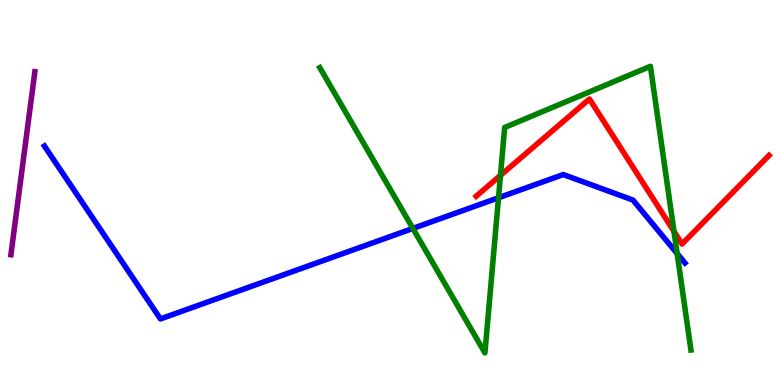[{'lines': ['blue', 'red'], 'intersections': []}, {'lines': ['green', 'red'], 'intersections': [{'x': 6.46, 'y': 5.45}, {'x': 8.7, 'y': 3.99}]}, {'lines': ['purple', 'red'], 'intersections': []}, {'lines': ['blue', 'green'], 'intersections': [{'x': 5.33, 'y': 4.07}, {'x': 6.43, 'y': 4.86}, {'x': 8.74, 'y': 3.41}]}, {'lines': ['blue', 'purple'], 'intersections': []}, {'lines': ['green', 'purple'], 'intersections': []}]